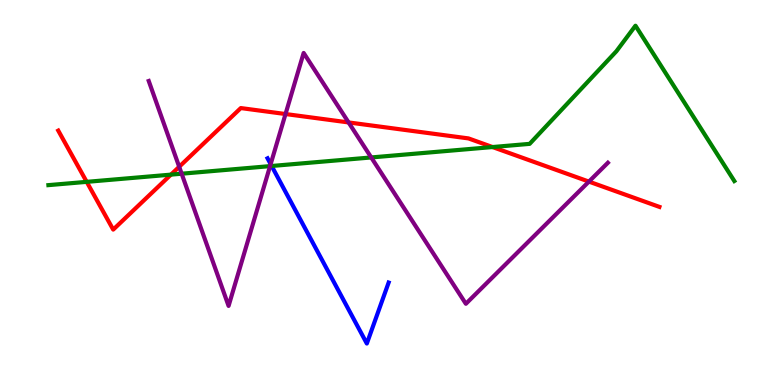[{'lines': ['blue', 'red'], 'intersections': []}, {'lines': ['green', 'red'], 'intersections': [{'x': 1.12, 'y': 5.28}, {'x': 2.21, 'y': 5.46}, {'x': 6.36, 'y': 6.18}]}, {'lines': ['purple', 'red'], 'intersections': [{'x': 2.31, 'y': 5.67}, {'x': 3.68, 'y': 7.04}, {'x': 4.5, 'y': 6.82}, {'x': 7.6, 'y': 5.28}]}, {'lines': ['blue', 'green'], 'intersections': [{'x': 3.51, 'y': 5.69}]}, {'lines': ['blue', 'purple'], 'intersections': [{'x': 3.49, 'y': 5.74}]}, {'lines': ['green', 'purple'], 'intersections': [{'x': 2.34, 'y': 5.49}, {'x': 3.48, 'y': 5.69}, {'x': 4.79, 'y': 5.91}]}]